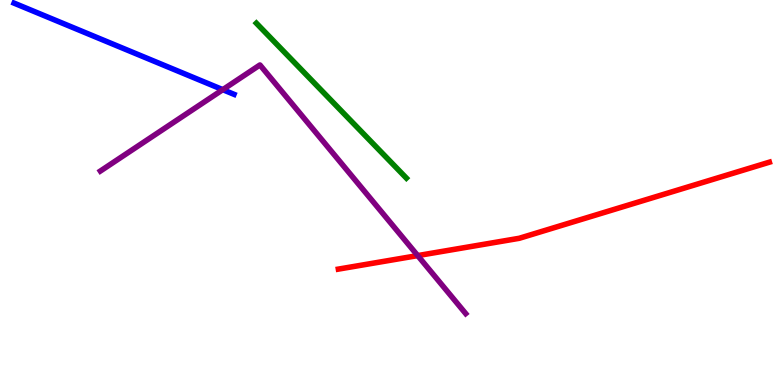[{'lines': ['blue', 'red'], 'intersections': []}, {'lines': ['green', 'red'], 'intersections': []}, {'lines': ['purple', 'red'], 'intersections': [{'x': 5.39, 'y': 3.36}]}, {'lines': ['blue', 'green'], 'intersections': []}, {'lines': ['blue', 'purple'], 'intersections': [{'x': 2.87, 'y': 7.67}]}, {'lines': ['green', 'purple'], 'intersections': []}]